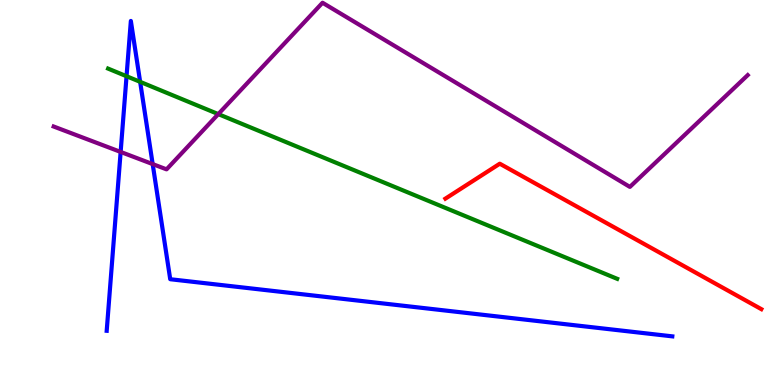[{'lines': ['blue', 'red'], 'intersections': []}, {'lines': ['green', 'red'], 'intersections': []}, {'lines': ['purple', 'red'], 'intersections': []}, {'lines': ['blue', 'green'], 'intersections': [{'x': 1.63, 'y': 8.02}, {'x': 1.81, 'y': 7.87}]}, {'lines': ['blue', 'purple'], 'intersections': [{'x': 1.56, 'y': 6.05}, {'x': 1.97, 'y': 5.74}]}, {'lines': ['green', 'purple'], 'intersections': [{'x': 2.82, 'y': 7.04}]}]